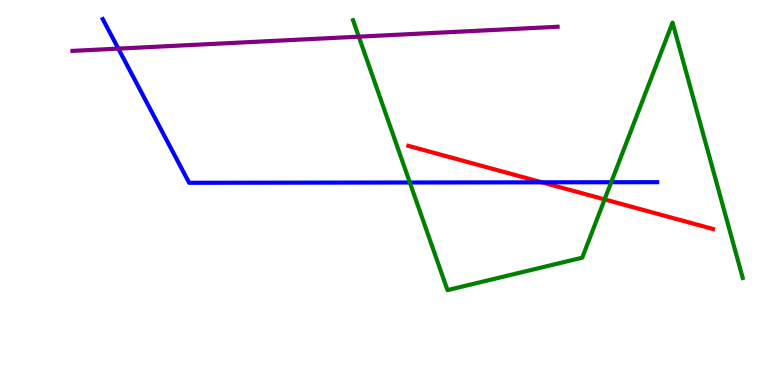[{'lines': ['blue', 'red'], 'intersections': [{'x': 6.99, 'y': 5.26}]}, {'lines': ['green', 'red'], 'intersections': [{'x': 7.8, 'y': 4.82}]}, {'lines': ['purple', 'red'], 'intersections': []}, {'lines': ['blue', 'green'], 'intersections': [{'x': 5.29, 'y': 5.26}, {'x': 7.89, 'y': 5.27}]}, {'lines': ['blue', 'purple'], 'intersections': [{'x': 1.53, 'y': 8.74}]}, {'lines': ['green', 'purple'], 'intersections': [{'x': 4.63, 'y': 9.05}]}]